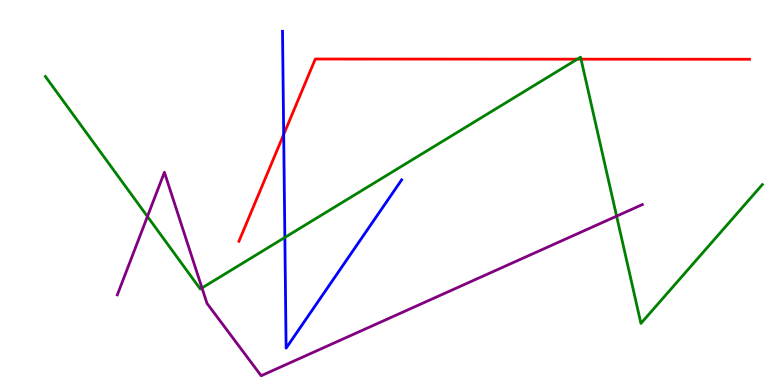[{'lines': ['blue', 'red'], 'intersections': [{'x': 3.66, 'y': 6.51}]}, {'lines': ['green', 'red'], 'intersections': [{'x': 7.45, 'y': 8.46}, {'x': 7.5, 'y': 8.46}]}, {'lines': ['purple', 'red'], 'intersections': []}, {'lines': ['blue', 'green'], 'intersections': [{'x': 3.68, 'y': 3.83}]}, {'lines': ['blue', 'purple'], 'intersections': []}, {'lines': ['green', 'purple'], 'intersections': [{'x': 1.9, 'y': 4.38}, {'x': 2.61, 'y': 2.52}, {'x': 7.96, 'y': 4.39}]}]